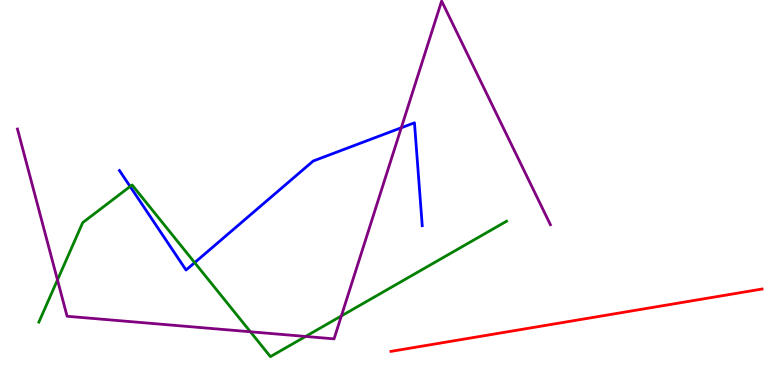[{'lines': ['blue', 'red'], 'intersections': []}, {'lines': ['green', 'red'], 'intersections': []}, {'lines': ['purple', 'red'], 'intersections': []}, {'lines': ['blue', 'green'], 'intersections': [{'x': 1.68, 'y': 5.16}, {'x': 2.51, 'y': 3.18}]}, {'lines': ['blue', 'purple'], 'intersections': [{'x': 5.18, 'y': 6.68}]}, {'lines': ['green', 'purple'], 'intersections': [{'x': 0.742, 'y': 2.73}, {'x': 3.23, 'y': 1.38}, {'x': 3.94, 'y': 1.26}, {'x': 4.4, 'y': 1.79}]}]